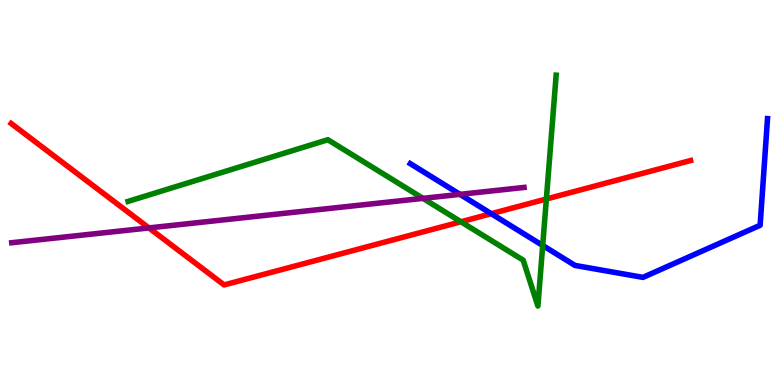[{'lines': ['blue', 'red'], 'intersections': [{'x': 6.34, 'y': 4.45}]}, {'lines': ['green', 'red'], 'intersections': [{'x': 5.95, 'y': 4.24}, {'x': 7.05, 'y': 4.83}]}, {'lines': ['purple', 'red'], 'intersections': [{'x': 1.92, 'y': 4.08}]}, {'lines': ['blue', 'green'], 'intersections': [{'x': 7.0, 'y': 3.62}]}, {'lines': ['blue', 'purple'], 'intersections': [{'x': 5.94, 'y': 4.95}]}, {'lines': ['green', 'purple'], 'intersections': [{'x': 5.46, 'y': 4.85}]}]